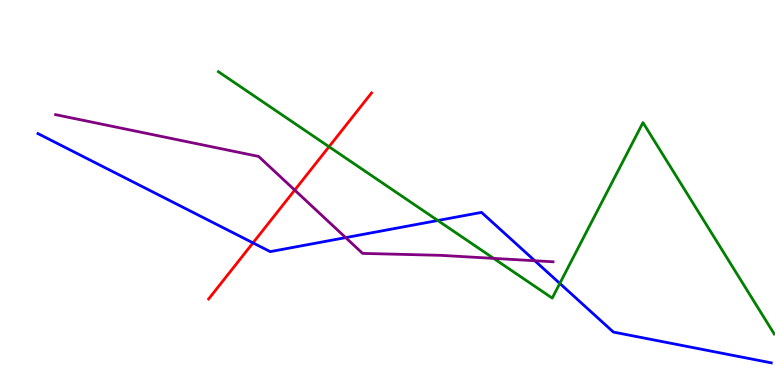[{'lines': ['blue', 'red'], 'intersections': [{'x': 3.26, 'y': 3.69}]}, {'lines': ['green', 'red'], 'intersections': [{'x': 4.25, 'y': 6.19}]}, {'lines': ['purple', 'red'], 'intersections': [{'x': 3.8, 'y': 5.06}]}, {'lines': ['blue', 'green'], 'intersections': [{'x': 5.65, 'y': 4.27}, {'x': 7.22, 'y': 2.64}]}, {'lines': ['blue', 'purple'], 'intersections': [{'x': 4.46, 'y': 3.83}, {'x': 6.9, 'y': 3.23}]}, {'lines': ['green', 'purple'], 'intersections': [{'x': 6.37, 'y': 3.29}]}]